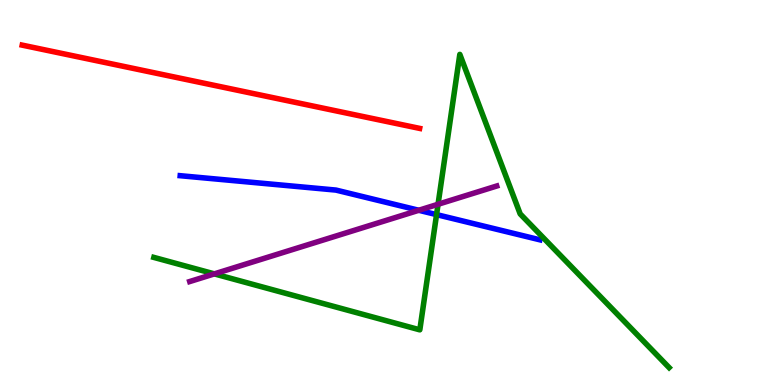[{'lines': ['blue', 'red'], 'intersections': []}, {'lines': ['green', 'red'], 'intersections': []}, {'lines': ['purple', 'red'], 'intersections': []}, {'lines': ['blue', 'green'], 'intersections': [{'x': 5.63, 'y': 4.43}]}, {'lines': ['blue', 'purple'], 'intersections': [{'x': 5.4, 'y': 4.54}]}, {'lines': ['green', 'purple'], 'intersections': [{'x': 2.77, 'y': 2.89}, {'x': 5.65, 'y': 4.69}]}]